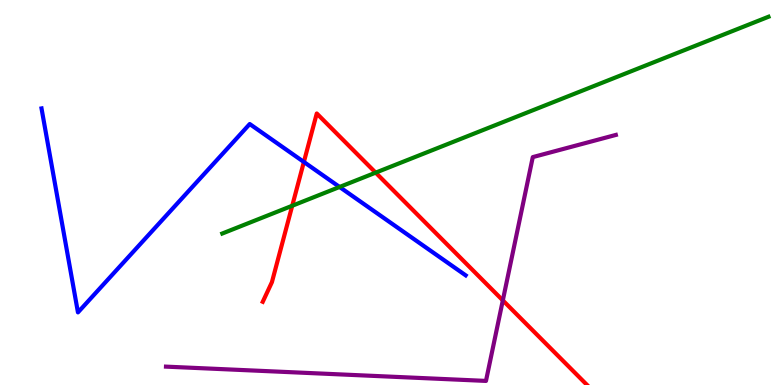[{'lines': ['blue', 'red'], 'intersections': [{'x': 3.92, 'y': 5.79}]}, {'lines': ['green', 'red'], 'intersections': [{'x': 3.77, 'y': 4.66}, {'x': 4.85, 'y': 5.52}]}, {'lines': ['purple', 'red'], 'intersections': [{'x': 6.49, 'y': 2.2}]}, {'lines': ['blue', 'green'], 'intersections': [{'x': 4.38, 'y': 5.14}]}, {'lines': ['blue', 'purple'], 'intersections': []}, {'lines': ['green', 'purple'], 'intersections': []}]